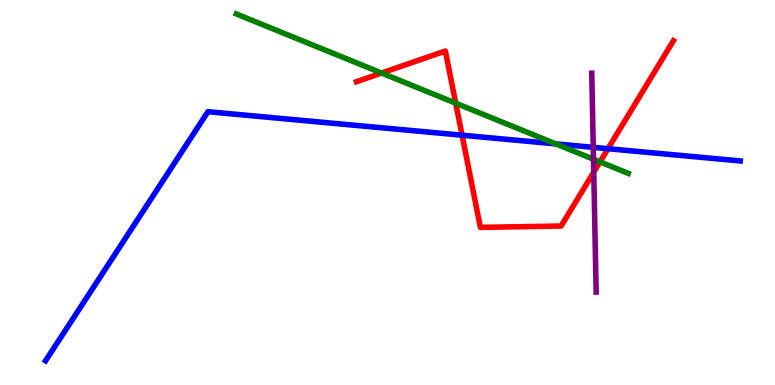[{'lines': ['blue', 'red'], 'intersections': [{'x': 5.96, 'y': 6.49}, {'x': 7.84, 'y': 6.14}]}, {'lines': ['green', 'red'], 'intersections': [{'x': 4.92, 'y': 8.1}, {'x': 5.88, 'y': 7.32}, {'x': 7.74, 'y': 5.8}]}, {'lines': ['purple', 'red'], 'intersections': [{'x': 7.66, 'y': 5.53}]}, {'lines': ['blue', 'green'], 'intersections': [{'x': 7.17, 'y': 6.26}]}, {'lines': ['blue', 'purple'], 'intersections': [{'x': 7.65, 'y': 6.17}]}, {'lines': ['green', 'purple'], 'intersections': [{'x': 7.66, 'y': 5.86}]}]